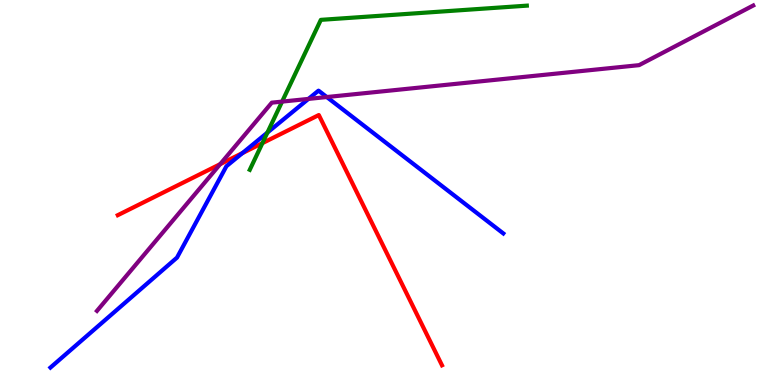[{'lines': ['blue', 'red'], 'intersections': [{'x': 3.13, 'y': 6.02}]}, {'lines': ['green', 'red'], 'intersections': [{'x': 3.39, 'y': 6.28}]}, {'lines': ['purple', 'red'], 'intersections': [{'x': 2.84, 'y': 5.74}]}, {'lines': ['blue', 'green'], 'intersections': [{'x': 3.45, 'y': 6.56}]}, {'lines': ['blue', 'purple'], 'intersections': [{'x': 3.98, 'y': 7.43}, {'x': 4.22, 'y': 7.48}]}, {'lines': ['green', 'purple'], 'intersections': [{'x': 3.64, 'y': 7.36}]}]